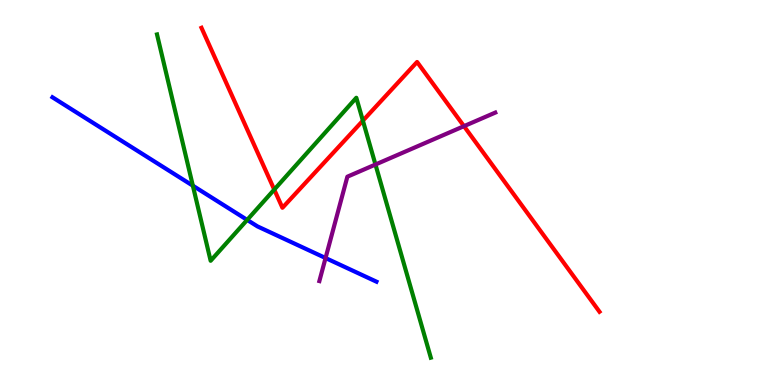[{'lines': ['blue', 'red'], 'intersections': []}, {'lines': ['green', 'red'], 'intersections': [{'x': 3.54, 'y': 5.08}, {'x': 4.68, 'y': 6.87}]}, {'lines': ['purple', 'red'], 'intersections': [{'x': 5.99, 'y': 6.72}]}, {'lines': ['blue', 'green'], 'intersections': [{'x': 2.49, 'y': 5.18}, {'x': 3.19, 'y': 4.29}]}, {'lines': ['blue', 'purple'], 'intersections': [{'x': 4.2, 'y': 3.3}]}, {'lines': ['green', 'purple'], 'intersections': [{'x': 4.84, 'y': 5.73}]}]